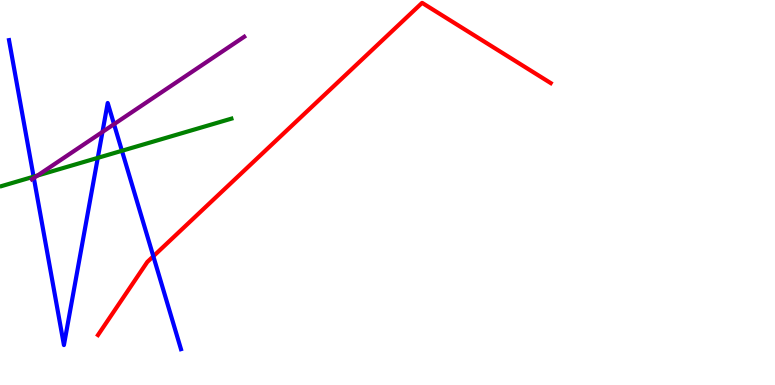[{'lines': ['blue', 'red'], 'intersections': [{'x': 1.98, 'y': 3.34}]}, {'lines': ['green', 'red'], 'intersections': []}, {'lines': ['purple', 'red'], 'intersections': []}, {'lines': ['blue', 'green'], 'intersections': [{'x': 0.434, 'y': 5.41}, {'x': 1.26, 'y': 5.9}, {'x': 1.57, 'y': 6.08}]}, {'lines': ['blue', 'purple'], 'intersections': [{'x': 0.437, 'y': 5.38}, {'x': 1.32, 'y': 6.57}, {'x': 1.47, 'y': 6.77}]}, {'lines': ['green', 'purple'], 'intersections': [{'x': 0.483, 'y': 5.44}]}]